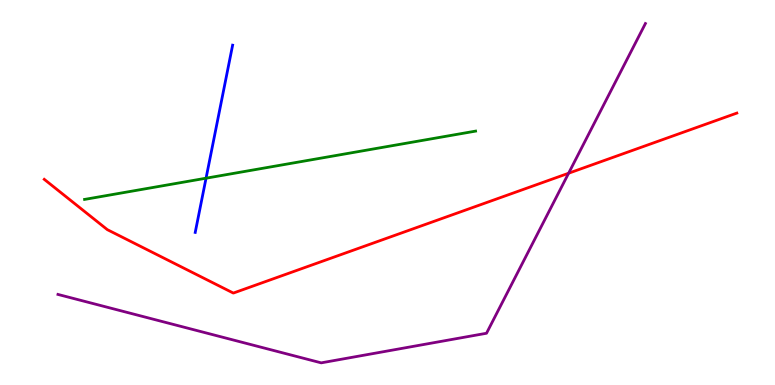[{'lines': ['blue', 'red'], 'intersections': []}, {'lines': ['green', 'red'], 'intersections': []}, {'lines': ['purple', 'red'], 'intersections': [{'x': 7.34, 'y': 5.5}]}, {'lines': ['blue', 'green'], 'intersections': [{'x': 2.66, 'y': 5.37}]}, {'lines': ['blue', 'purple'], 'intersections': []}, {'lines': ['green', 'purple'], 'intersections': []}]